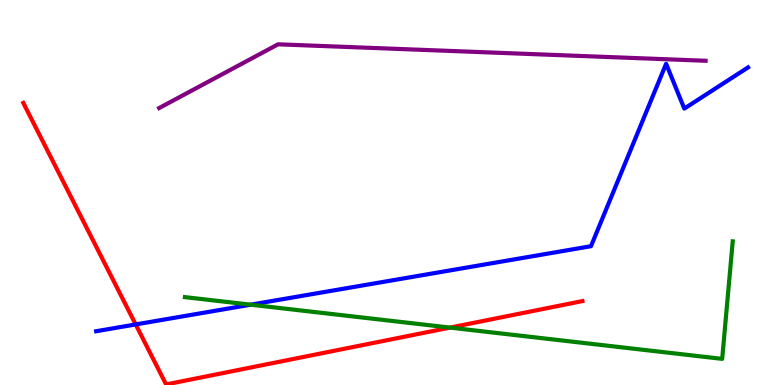[{'lines': ['blue', 'red'], 'intersections': [{'x': 1.75, 'y': 1.57}]}, {'lines': ['green', 'red'], 'intersections': [{'x': 5.81, 'y': 1.49}]}, {'lines': ['purple', 'red'], 'intersections': []}, {'lines': ['blue', 'green'], 'intersections': [{'x': 3.23, 'y': 2.09}]}, {'lines': ['blue', 'purple'], 'intersections': []}, {'lines': ['green', 'purple'], 'intersections': []}]